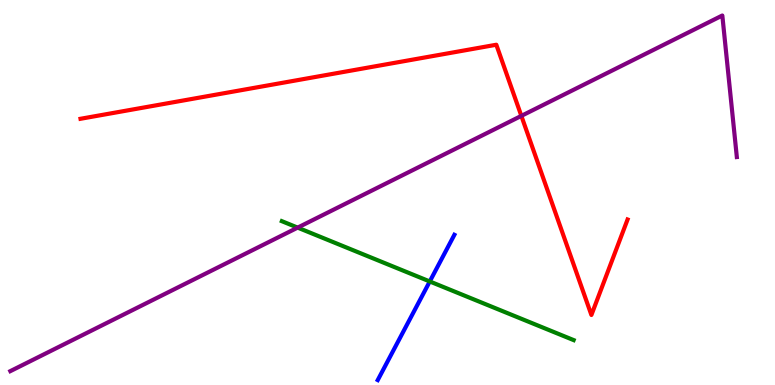[{'lines': ['blue', 'red'], 'intersections': []}, {'lines': ['green', 'red'], 'intersections': []}, {'lines': ['purple', 'red'], 'intersections': [{'x': 6.73, 'y': 6.99}]}, {'lines': ['blue', 'green'], 'intersections': [{'x': 5.55, 'y': 2.69}]}, {'lines': ['blue', 'purple'], 'intersections': []}, {'lines': ['green', 'purple'], 'intersections': [{'x': 3.84, 'y': 4.09}]}]